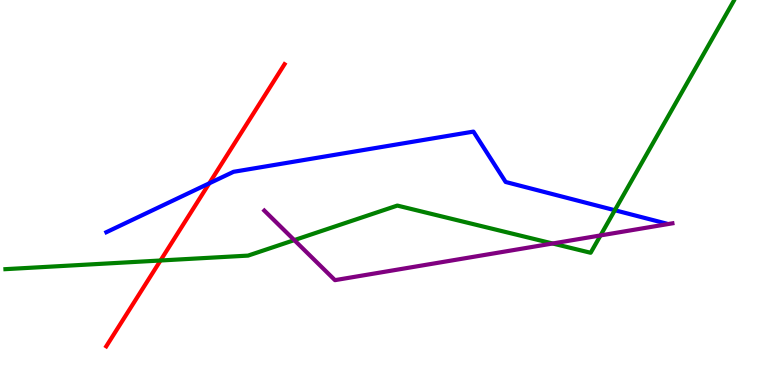[{'lines': ['blue', 'red'], 'intersections': [{'x': 2.7, 'y': 5.24}]}, {'lines': ['green', 'red'], 'intersections': [{'x': 2.07, 'y': 3.23}]}, {'lines': ['purple', 'red'], 'intersections': []}, {'lines': ['blue', 'green'], 'intersections': [{'x': 7.93, 'y': 4.54}]}, {'lines': ['blue', 'purple'], 'intersections': []}, {'lines': ['green', 'purple'], 'intersections': [{'x': 3.8, 'y': 3.76}, {'x': 7.13, 'y': 3.68}, {'x': 7.75, 'y': 3.88}]}]